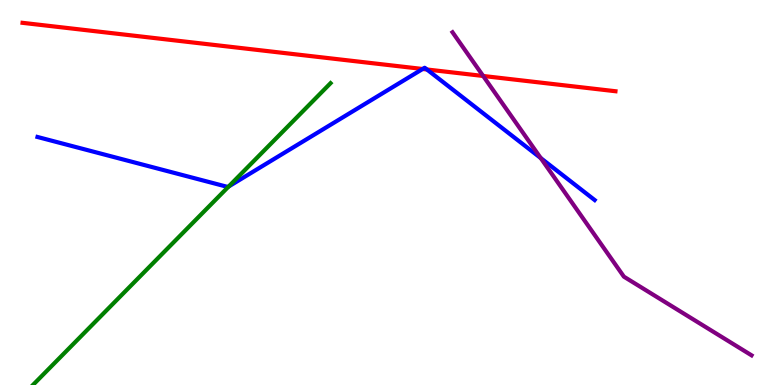[{'lines': ['blue', 'red'], 'intersections': [{'x': 5.45, 'y': 8.21}, {'x': 5.51, 'y': 8.2}]}, {'lines': ['green', 'red'], 'intersections': []}, {'lines': ['purple', 'red'], 'intersections': [{'x': 6.23, 'y': 8.03}]}, {'lines': ['blue', 'green'], 'intersections': [{'x': 2.95, 'y': 5.16}]}, {'lines': ['blue', 'purple'], 'intersections': [{'x': 6.98, 'y': 5.89}]}, {'lines': ['green', 'purple'], 'intersections': []}]